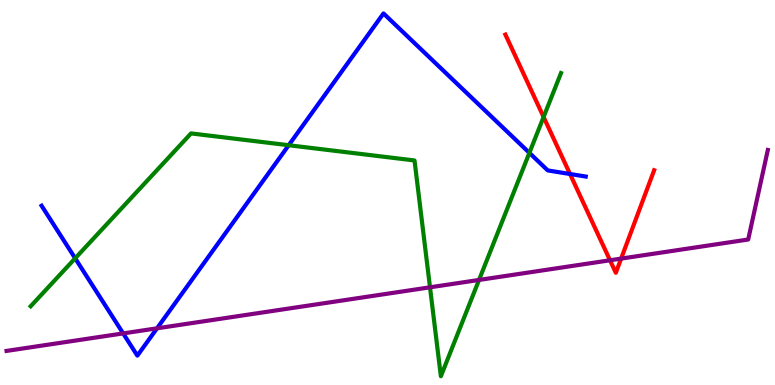[{'lines': ['blue', 'red'], 'intersections': [{'x': 7.36, 'y': 5.48}]}, {'lines': ['green', 'red'], 'intersections': [{'x': 7.01, 'y': 6.96}]}, {'lines': ['purple', 'red'], 'intersections': [{'x': 7.87, 'y': 3.24}, {'x': 8.01, 'y': 3.28}]}, {'lines': ['blue', 'green'], 'intersections': [{'x': 0.97, 'y': 3.29}, {'x': 3.73, 'y': 6.23}, {'x': 6.83, 'y': 6.03}]}, {'lines': ['blue', 'purple'], 'intersections': [{'x': 1.59, 'y': 1.34}, {'x': 2.03, 'y': 1.47}]}, {'lines': ['green', 'purple'], 'intersections': [{'x': 5.55, 'y': 2.54}, {'x': 6.18, 'y': 2.73}]}]